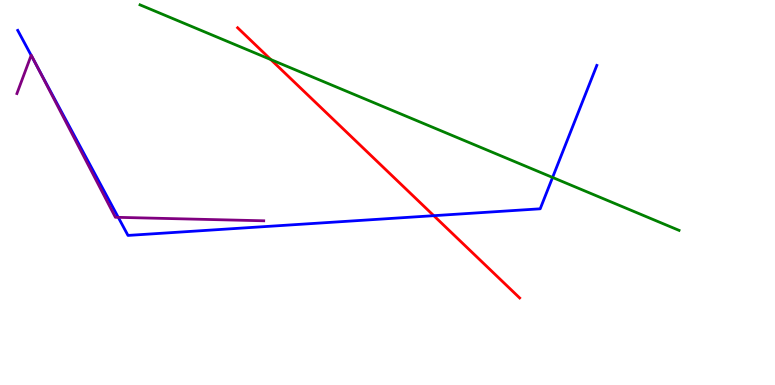[{'lines': ['blue', 'red'], 'intersections': [{'x': 5.6, 'y': 4.4}]}, {'lines': ['green', 'red'], 'intersections': [{'x': 3.49, 'y': 8.45}]}, {'lines': ['purple', 'red'], 'intersections': []}, {'lines': ['blue', 'green'], 'intersections': [{'x': 7.13, 'y': 5.39}]}, {'lines': ['blue', 'purple'], 'intersections': [{'x': 0.402, 'y': 8.56}, {'x': 0.469, 'y': 8.31}, {'x': 1.53, 'y': 4.35}]}, {'lines': ['green', 'purple'], 'intersections': []}]